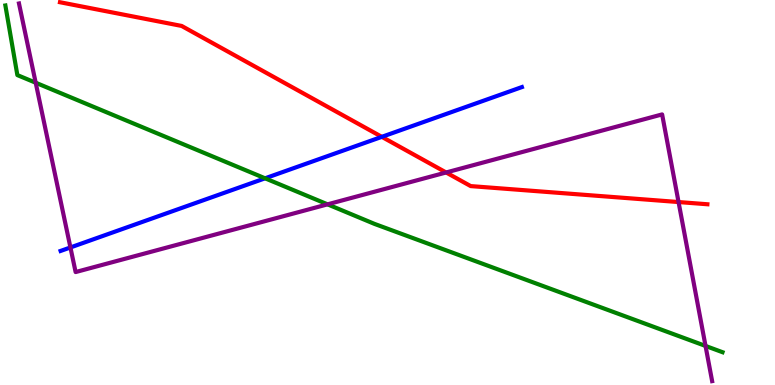[{'lines': ['blue', 'red'], 'intersections': [{'x': 4.93, 'y': 6.45}]}, {'lines': ['green', 'red'], 'intersections': []}, {'lines': ['purple', 'red'], 'intersections': [{'x': 5.76, 'y': 5.52}, {'x': 8.76, 'y': 4.75}]}, {'lines': ['blue', 'green'], 'intersections': [{'x': 3.42, 'y': 5.37}]}, {'lines': ['blue', 'purple'], 'intersections': [{'x': 0.909, 'y': 3.57}]}, {'lines': ['green', 'purple'], 'intersections': [{'x': 0.461, 'y': 7.85}, {'x': 4.23, 'y': 4.69}, {'x': 9.1, 'y': 1.01}]}]